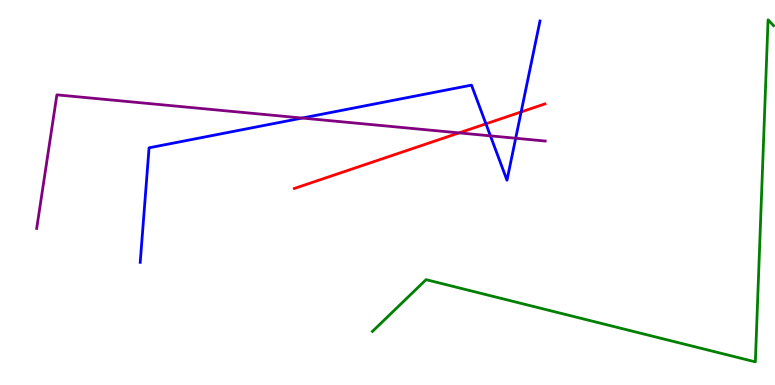[{'lines': ['blue', 'red'], 'intersections': [{'x': 6.27, 'y': 6.78}, {'x': 6.72, 'y': 7.09}]}, {'lines': ['green', 'red'], 'intersections': []}, {'lines': ['purple', 'red'], 'intersections': [{'x': 5.92, 'y': 6.55}]}, {'lines': ['blue', 'green'], 'intersections': []}, {'lines': ['blue', 'purple'], 'intersections': [{'x': 3.9, 'y': 6.93}, {'x': 6.33, 'y': 6.47}, {'x': 6.65, 'y': 6.41}]}, {'lines': ['green', 'purple'], 'intersections': []}]